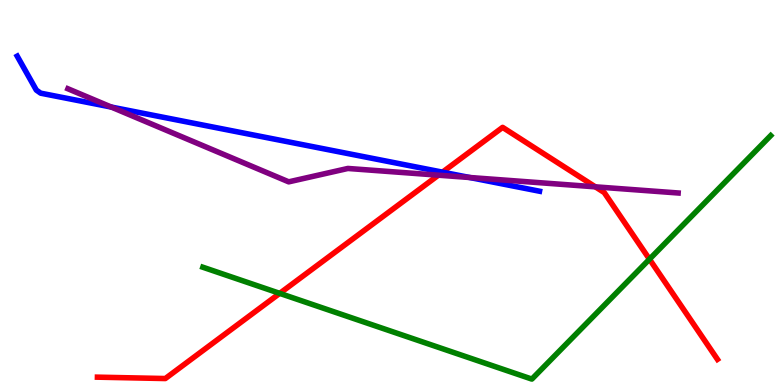[{'lines': ['blue', 'red'], 'intersections': [{'x': 5.71, 'y': 5.53}]}, {'lines': ['green', 'red'], 'intersections': [{'x': 3.61, 'y': 2.38}, {'x': 8.38, 'y': 3.27}]}, {'lines': ['purple', 'red'], 'intersections': [{'x': 5.66, 'y': 5.45}, {'x': 7.68, 'y': 5.15}]}, {'lines': ['blue', 'green'], 'intersections': []}, {'lines': ['blue', 'purple'], 'intersections': [{'x': 1.44, 'y': 7.22}, {'x': 6.06, 'y': 5.39}]}, {'lines': ['green', 'purple'], 'intersections': []}]